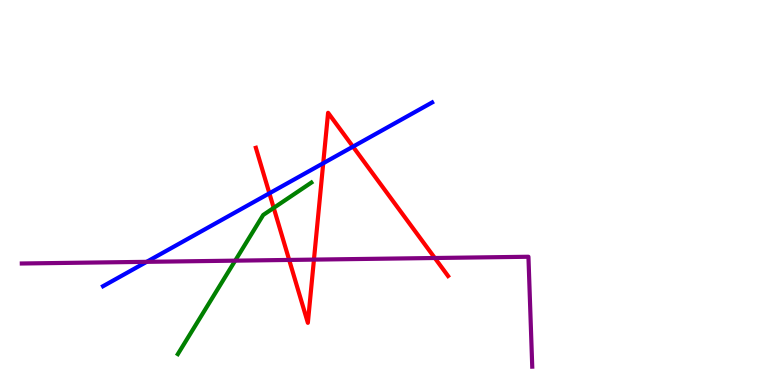[{'lines': ['blue', 'red'], 'intersections': [{'x': 3.48, 'y': 4.98}, {'x': 4.17, 'y': 5.76}, {'x': 4.55, 'y': 6.19}]}, {'lines': ['green', 'red'], 'intersections': [{'x': 3.53, 'y': 4.6}]}, {'lines': ['purple', 'red'], 'intersections': [{'x': 3.73, 'y': 3.25}, {'x': 4.05, 'y': 3.26}, {'x': 5.61, 'y': 3.3}]}, {'lines': ['blue', 'green'], 'intersections': []}, {'lines': ['blue', 'purple'], 'intersections': [{'x': 1.89, 'y': 3.2}]}, {'lines': ['green', 'purple'], 'intersections': [{'x': 3.03, 'y': 3.23}]}]